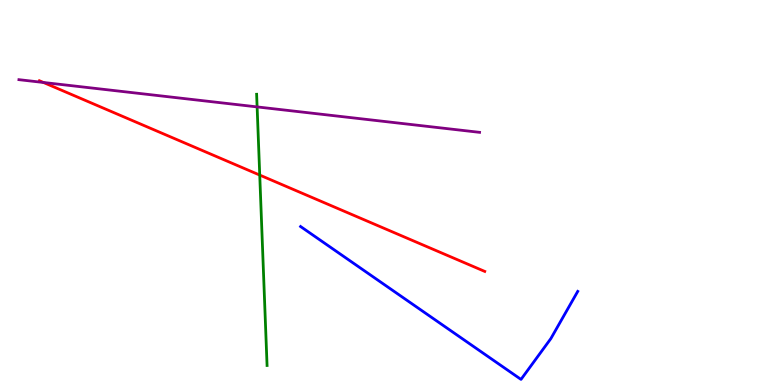[{'lines': ['blue', 'red'], 'intersections': []}, {'lines': ['green', 'red'], 'intersections': [{'x': 3.35, 'y': 5.45}]}, {'lines': ['purple', 'red'], 'intersections': [{'x': 0.561, 'y': 7.86}]}, {'lines': ['blue', 'green'], 'intersections': []}, {'lines': ['blue', 'purple'], 'intersections': []}, {'lines': ['green', 'purple'], 'intersections': [{'x': 3.32, 'y': 7.22}]}]